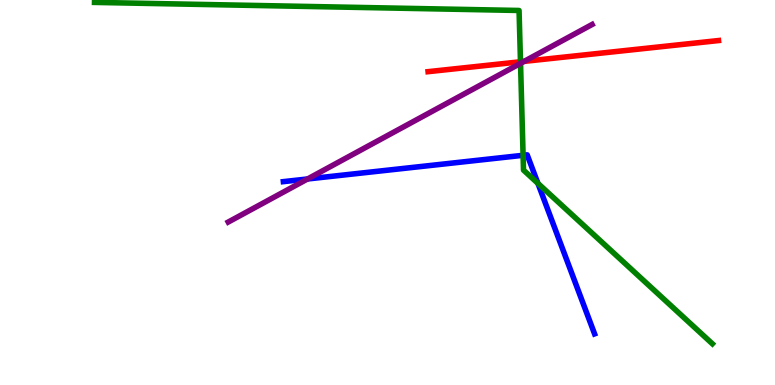[{'lines': ['blue', 'red'], 'intersections': []}, {'lines': ['green', 'red'], 'intersections': [{'x': 6.72, 'y': 8.4}]}, {'lines': ['purple', 'red'], 'intersections': [{'x': 6.76, 'y': 8.41}]}, {'lines': ['blue', 'green'], 'intersections': [{'x': 6.75, 'y': 5.97}, {'x': 6.94, 'y': 5.24}]}, {'lines': ['blue', 'purple'], 'intersections': [{'x': 3.97, 'y': 5.35}]}, {'lines': ['green', 'purple'], 'intersections': [{'x': 6.72, 'y': 8.35}]}]